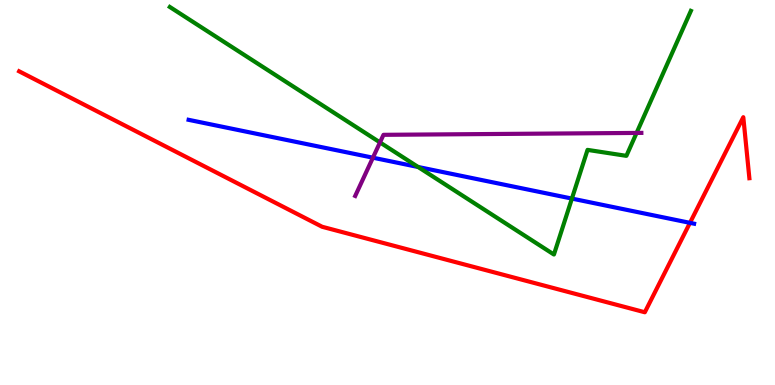[{'lines': ['blue', 'red'], 'intersections': [{'x': 8.9, 'y': 4.21}]}, {'lines': ['green', 'red'], 'intersections': []}, {'lines': ['purple', 'red'], 'intersections': []}, {'lines': ['blue', 'green'], 'intersections': [{'x': 5.39, 'y': 5.66}, {'x': 7.38, 'y': 4.84}]}, {'lines': ['blue', 'purple'], 'intersections': [{'x': 4.81, 'y': 5.9}]}, {'lines': ['green', 'purple'], 'intersections': [{'x': 4.9, 'y': 6.3}, {'x': 8.21, 'y': 6.55}]}]